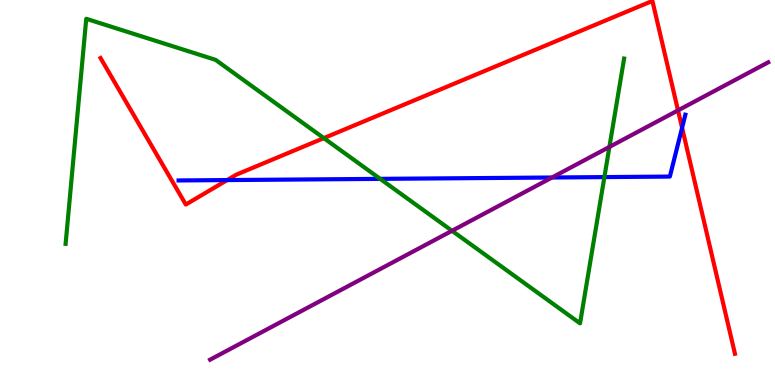[{'lines': ['blue', 'red'], 'intersections': [{'x': 2.93, 'y': 5.32}, {'x': 8.8, 'y': 6.68}]}, {'lines': ['green', 'red'], 'intersections': [{'x': 4.18, 'y': 6.41}]}, {'lines': ['purple', 'red'], 'intersections': [{'x': 8.75, 'y': 7.13}]}, {'lines': ['blue', 'green'], 'intersections': [{'x': 4.91, 'y': 5.35}, {'x': 7.8, 'y': 5.4}]}, {'lines': ['blue', 'purple'], 'intersections': [{'x': 7.12, 'y': 5.39}]}, {'lines': ['green', 'purple'], 'intersections': [{'x': 5.83, 'y': 4.01}, {'x': 7.86, 'y': 6.18}]}]